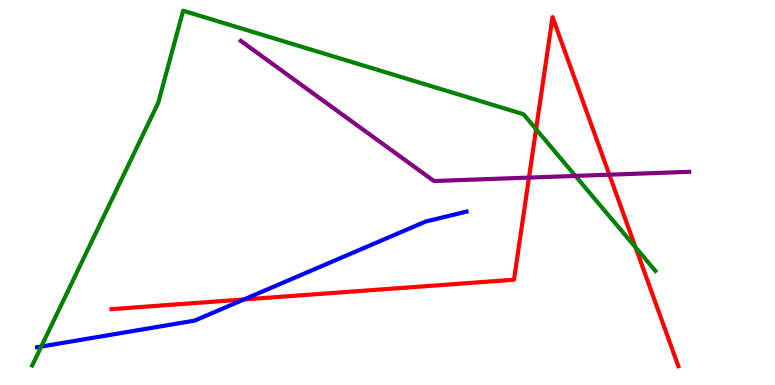[{'lines': ['blue', 'red'], 'intersections': [{'x': 3.15, 'y': 2.22}]}, {'lines': ['green', 'red'], 'intersections': [{'x': 6.92, 'y': 6.64}, {'x': 8.2, 'y': 3.58}]}, {'lines': ['purple', 'red'], 'intersections': [{'x': 6.83, 'y': 5.39}, {'x': 7.86, 'y': 5.46}]}, {'lines': ['blue', 'green'], 'intersections': [{'x': 0.533, 'y': 0.999}]}, {'lines': ['blue', 'purple'], 'intersections': []}, {'lines': ['green', 'purple'], 'intersections': [{'x': 7.42, 'y': 5.43}]}]